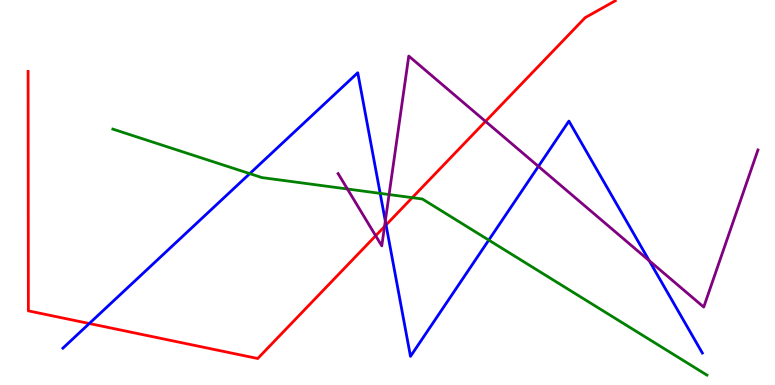[{'lines': ['blue', 'red'], 'intersections': [{'x': 1.15, 'y': 1.6}, {'x': 4.98, 'y': 4.16}]}, {'lines': ['green', 'red'], 'intersections': [{'x': 5.32, 'y': 4.87}]}, {'lines': ['purple', 'red'], 'intersections': [{'x': 4.85, 'y': 3.88}, {'x': 4.96, 'y': 4.12}, {'x': 6.26, 'y': 6.85}]}, {'lines': ['blue', 'green'], 'intersections': [{'x': 3.22, 'y': 5.49}, {'x': 4.91, 'y': 4.98}, {'x': 6.31, 'y': 3.76}]}, {'lines': ['blue', 'purple'], 'intersections': [{'x': 4.97, 'y': 4.26}, {'x': 6.95, 'y': 5.68}, {'x': 8.38, 'y': 3.23}]}, {'lines': ['green', 'purple'], 'intersections': [{'x': 4.48, 'y': 5.09}, {'x': 5.02, 'y': 4.95}]}]